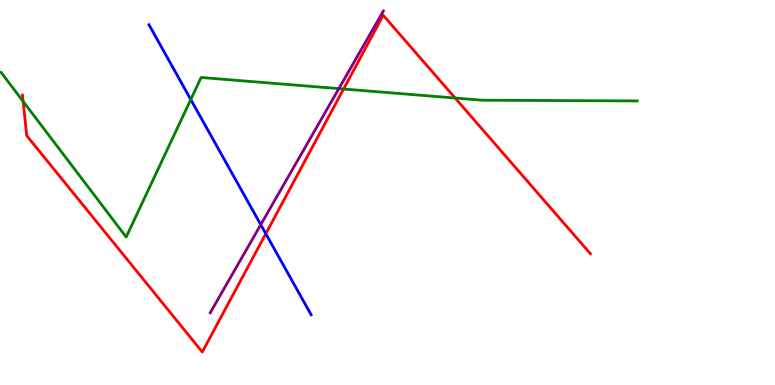[{'lines': ['blue', 'red'], 'intersections': [{'x': 3.43, 'y': 3.93}]}, {'lines': ['green', 'red'], 'intersections': [{'x': 0.299, 'y': 7.37}, {'x': 4.43, 'y': 7.69}, {'x': 5.87, 'y': 7.45}]}, {'lines': ['purple', 'red'], 'intersections': []}, {'lines': ['blue', 'green'], 'intersections': [{'x': 2.46, 'y': 7.41}]}, {'lines': ['blue', 'purple'], 'intersections': [{'x': 3.36, 'y': 4.16}]}, {'lines': ['green', 'purple'], 'intersections': [{'x': 4.37, 'y': 7.7}]}]